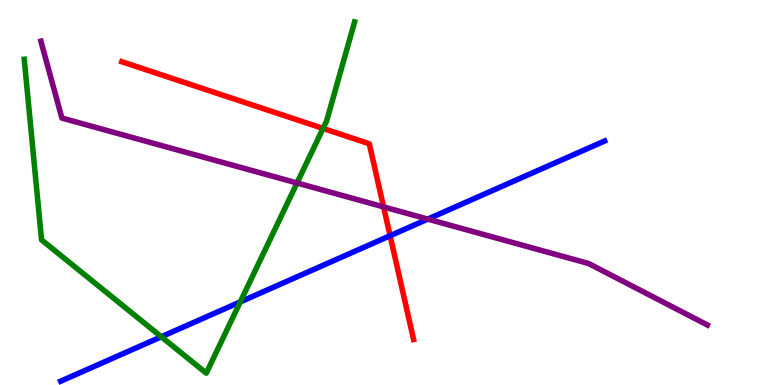[{'lines': ['blue', 'red'], 'intersections': [{'x': 5.03, 'y': 3.88}]}, {'lines': ['green', 'red'], 'intersections': [{'x': 4.17, 'y': 6.66}]}, {'lines': ['purple', 'red'], 'intersections': [{'x': 4.95, 'y': 4.63}]}, {'lines': ['blue', 'green'], 'intersections': [{'x': 2.08, 'y': 1.25}, {'x': 3.1, 'y': 2.16}]}, {'lines': ['blue', 'purple'], 'intersections': [{'x': 5.52, 'y': 4.31}]}, {'lines': ['green', 'purple'], 'intersections': [{'x': 3.83, 'y': 5.25}]}]